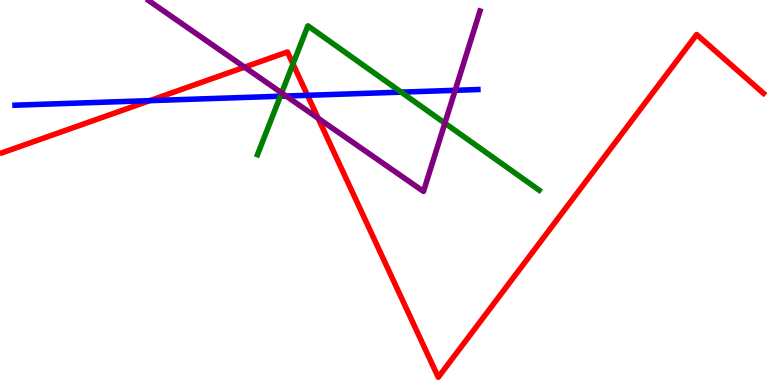[{'lines': ['blue', 'red'], 'intersections': [{'x': 1.93, 'y': 7.39}, {'x': 3.97, 'y': 7.52}]}, {'lines': ['green', 'red'], 'intersections': [{'x': 3.78, 'y': 8.34}]}, {'lines': ['purple', 'red'], 'intersections': [{'x': 3.16, 'y': 8.26}, {'x': 4.11, 'y': 6.93}]}, {'lines': ['blue', 'green'], 'intersections': [{'x': 3.62, 'y': 7.5}, {'x': 5.18, 'y': 7.61}]}, {'lines': ['blue', 'purple'], 'intersections': [{'x': 3.69, 'y': 7.51}, {'x': 5.87, 'y': 7.65}]}, {'lines': ['green', 'purple'], 'intersections': [{'x': 3.63, 'y': 7.59}, {'x': 5.74, 'y': 6.8}]}]